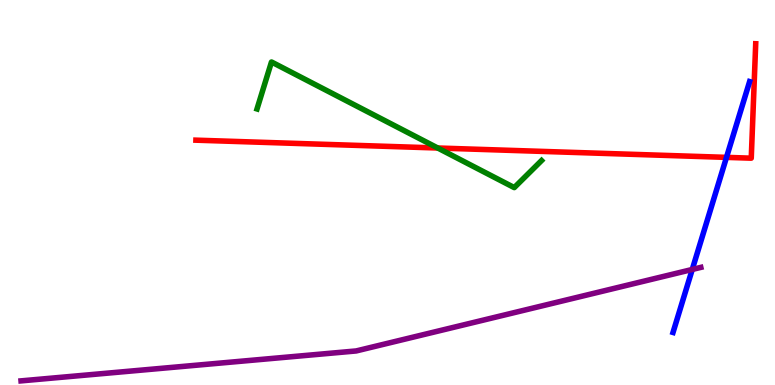[{'lines': ['blue', 'red'], 'intersections': [{'x': 9.37, 'y': 5.91}]}, {'lines': ['green', 'red'], 'intersections': [{'x': 5.65, 'y': 6.16}]}, {'lines': ['purple', 'red'], 'intersections': []}, {'lines': ['blue', 'green'], 'intersections': []}, {'lines': ['blue', 'purple'], 'intersections': [{'x': 8.93, 'y': 3.0}]}, {'lines': ['green', 'purple'], 'intersections': []}]